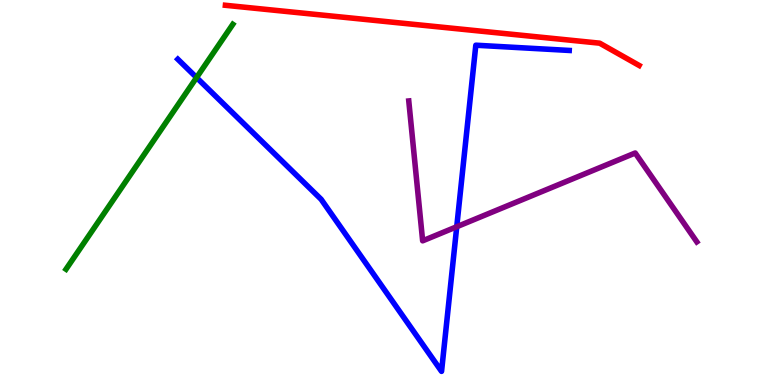[{'lines': ['blue', 'red'], 'intersections': []}, {'lines': ['green', 'red'], 'intersections': []}, {'lines': ['purple', 'red'], 'intersections': []}, {'lines': ['blue', 'green'], 'intersections': [{'x': 2.54, 'y': 7.99}]}, {'lines': ['blue', 'purple'], 'intersections': [{'x': 5.89, 'y': 4.11}]}, {'lines': ['green', 'purple'], 'intersections': []}]